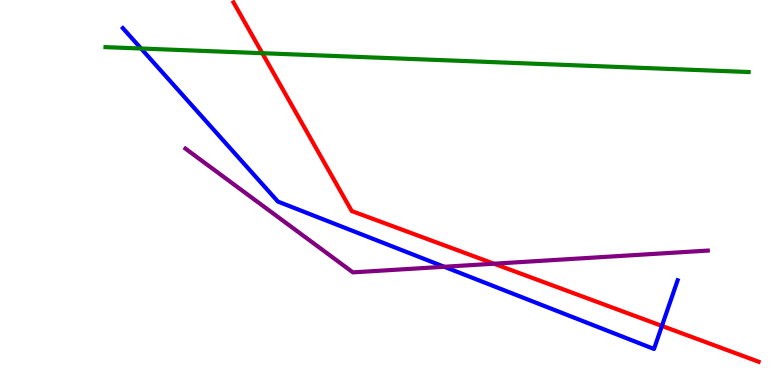[{'lines': ['blue', 'red'], 'intersections': [{'x': 8.54, 'y': 1.53}]}, {'lines': ['green', 'red'], 'intersections': [{'x': 3.38, 'y': 8.62}]}, {'lines': ['purple', 'red'], 'intersections': [{'x': 6.37, 'y': 3.15}]}, {'lines': ['blue', 'green'], 'intersections': [{'x': 1.82, 'y': 8.74}]}, {'lines': ['blue', 'purple'], 'intersections': [{'x': 5.73, 'y': 3.07}]}, {'lines': ['green', 'purple'], 'intersections': []}]